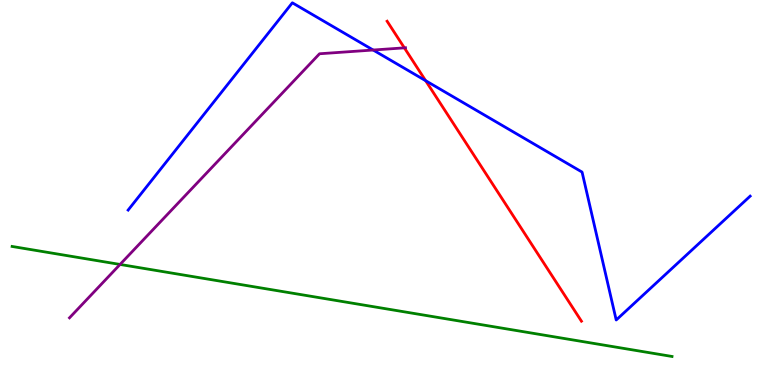[{'lines': ['blue', 'red'], 'intersections': [{'x': 5.49, 'y': 7.9}]}, {'lines': ['green', 'red'], 'intersections': []}, {'lines': ['purple', 'red'], 'intersections': [{'x': 5.22, 'y': 8.76}]}, {'lines': ['blue', 'green'], 'intersections': []}, {'lines': ['blue', 'purple'], 'intersections': [{'x': 4.82, 'y': 8.7}]}, {'lines': ['green', 'purple'], 'intersections': [{'x': 1.55, 'y': 3.13}]}]